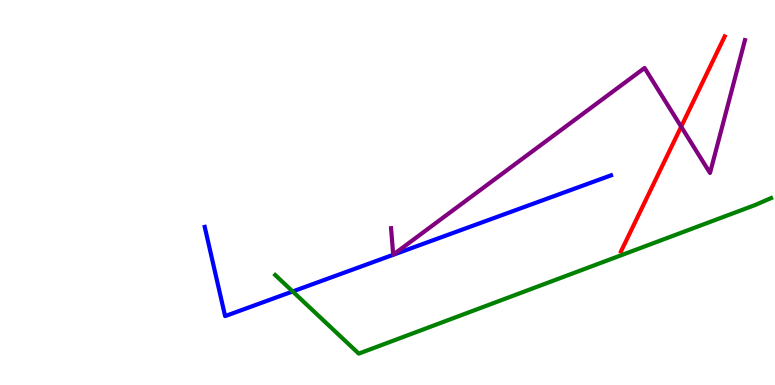[{'lines': ['blue', 'red'], 'intersections': []}, {'lines': ['green', 'red'], 'intersections': []}, {'lines': ['purple', 'red'], 'intersections': [{'x': 8.79, 'y': 6.71}]}, {'lines': ['blue', 'green'], 'intersections': [{'x': 3.78, 'y': 2.43}]}, {'lines': ['blue', 'purple'], 'intersections': []}, {'lines': ['green', 'purple'], 'intersections': []}]